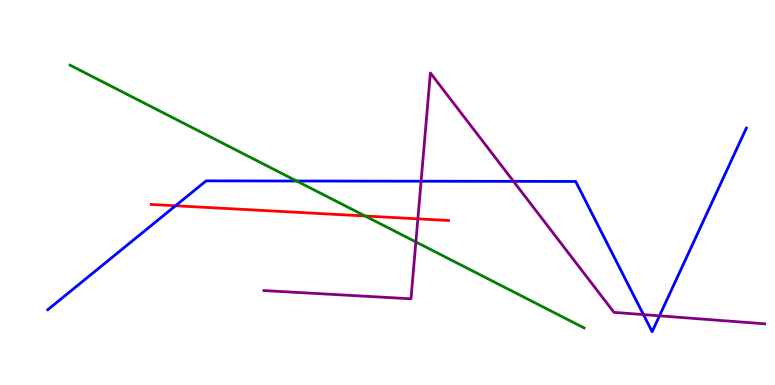[{'lines': ['blue', 'red'], 'intersections': [{'x': 2.26, 'y': 4.66}]}, {'lines': ['green', 'red'], 'intersections': [{'x': 4.71, 'y': 4.39}]}, {'lines': ['purple', 'red'], 'intersections': [{'x': 5.39, 'y': 4.32}]}, {'lines': ['blue', 'green'], 'intersections': [{'x': 3.83, 'y': 5.3}]}, {'lines': ['blue', 'purple'], 'intersections': [{'x': 5.43, 'y': 5.29}, {'x': 6.63, 'y': 5.29}, {'x': 8.3, 'y': 1.83}, {'x': 8.51, 'y': 1.8}]}, {'lines': ['green', 'purple'], 'intersections': [{'x': 5.37, 'y': 3.72}]}]